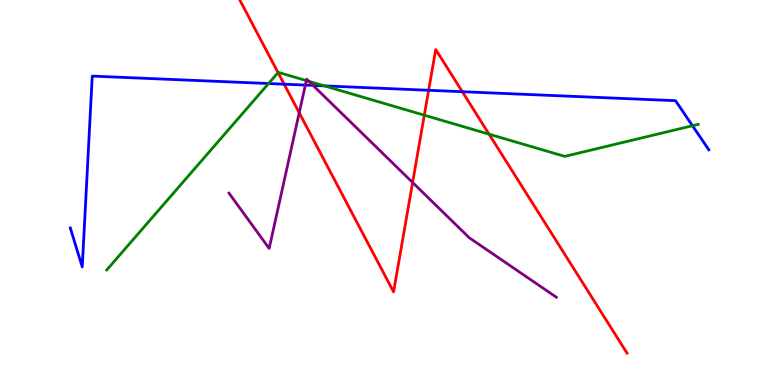[{'lines': ['blue', 'red'], 'intersections': [{'x': 3.67, 'y': 7.81}, {'x': 5.53, 'y': 7.66}, {'x': 5.97, 'y': 7.62}]}, {'lines': ['green', 'red'], 'intersections': [{'x': 3.59, 'y': 8.11}, {'x': 5.47, 'y': 7.01}, {'x': 6.31, 'y': 6.51}]}, {'lines': ['purple', 'red'], 'intersections': [{'x': 3.86, 'y': 7.07}, {'x': 5.32, 'y': 5.26}]}, {'lines': ['blue', 'green'], 'intersections': [{'x': 3.47, 'y': 7.83}, {'x': 4.19, 'y': 7.77}, {'x': 8.94, 'y': 6.73}]}, {'lines': ['blue', 'purple'], 'intersections': [{'x': 3.94, 'y': 7.79}, {'x': 4.04, 'y': 7.78}]}, {'lines': ['green', 'purple'], 'intersections': [{'x': 3.95, 'y': 7.91}, {'x': 3.99, 'y': 7.89}]}]